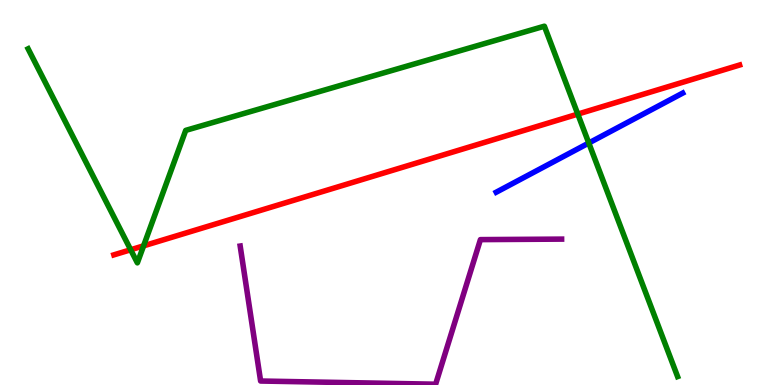[{'lines': ['blue', 'red'], 'intersections': []}, {'lines': ['green', 'red'], 'intersections': [{'x': 1.69, 'y': 3.51}, {'x': 1.85, 'y': 3.61}, {'x': 7.46, 'y': 7.04}]}, {'lines': ['purple', 'red'], 'intersections': []}, {'lines': ['blue', 'green'], 'intersections': [{'x': 7.6, 'y': 6.29}]}, {'lines': ['blue', 'purple'], 'intersections': []}, {'lines': ['green', 'purple'], 'intersections': []}]